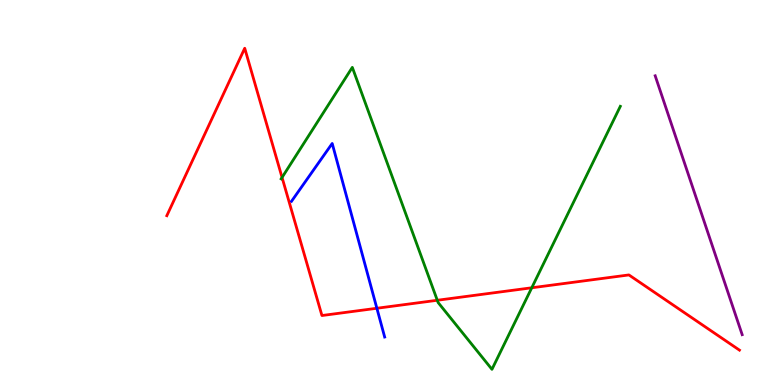[{'lines': ['blue', 'red'], 'intersections': [{'x': 4.86, 'y': 1.99}]}, {'lines': ['green', 'red'], 'intersections': [{'x': 3.64, 'y': 5.39}, {'x': 5.64, 'y': 2.2}, {'x': 6.86, 'y': 2.53}]}, {'lines': ['purple', 'red'], 'intersections': []}, {'lines': ['blue', 'green'], 'intersections': []}, {'lines': ['blue', 'purple'], 'intersections': []}, {'lines': ['green', 'purple'], 'intersections': []}]